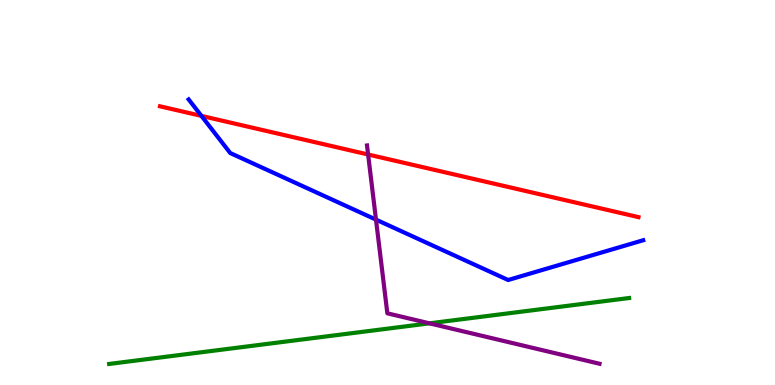[{'lines': ['blue', 'red'], 'intersections': [{'x': 2.6, 'y': 6.99}]}, {'lines': ['green', 'red'], 'intersections': []}, {'lines': ['purple', 'red'], 'intersections': [{'x': 4.75, 'y': 5.99}]}, {'lines': ['blue', 'green'], 'intersections': []}, {'lines': ['blue', 'purple'], 'intersections': [{'x': 4.85, 'y': 4.3}]}, {'lines': ['green', 'purple'], 'intersections': [{'x': 5.54, 'y': 1.6}]}]